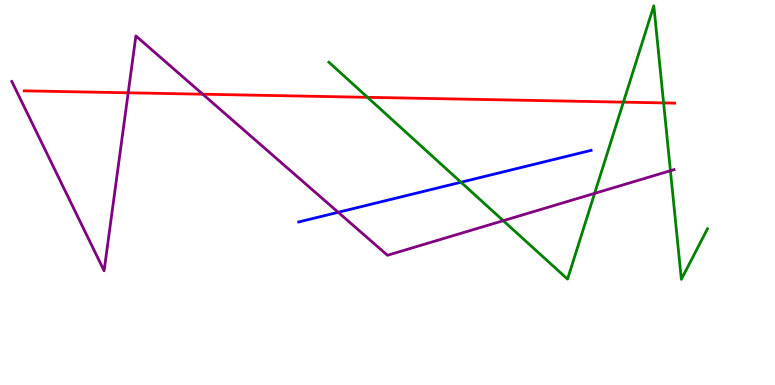[{'lines': ['blue', 'red'], 'intersections': []}, {'lines': ['green', 'red'], 'intersections': [{'x': 4.74, 'y': 7.47}, {'x': 8.04, 'y': 7.35}, {'x': 8.56, 'y': 7.33}]}, {'lines': ['purple', 'red'], 'intersections': [{'x': 1.65, 'y': 7.59}, {'x': 2.62, 'y': 7.55}]}, {'lines': ['blue', 'green'], 'intersections': [{'x': 5.95, 'y': 5.27}]}, {'lines': ['blue', 'purple'], 'intersections': [{'x': 4.36, 'y': 4.49}]}, {'lines': ['green', 'purple'], 'intersections': [{'x': 6.49, 'y': 4.27}, {'x': 7.67, 'y': 4.98}, {'x': 8.65, 'y': 5.57}]}]